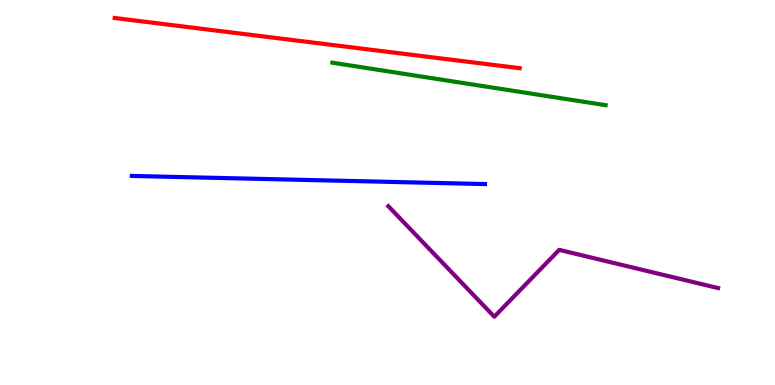[{'lines': ['blue', 'red'], 'intersections': []}, {'lines': ['green', 'red'], 'intersections': []}, {'lines': ['purple', 'red'], 'intersections': []}, {'lines': ['blue', 'green'], 'intersections': []}, {'lines': ['blue', 'purple'], 'intersections': []}, {'lines': ['green', 'purple'], 'intersections': []}]